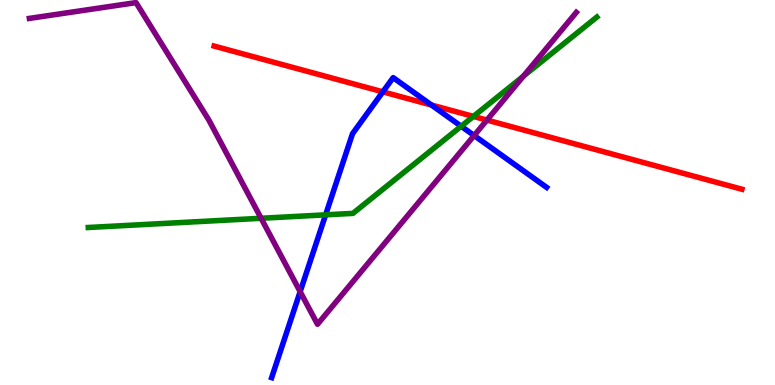[{'lines': ['blue', 'red'], 'intersections': [{'x': 4.94, 'y': 7.61}, {'x': 5.57, 'y': 7.27}]}, {'lines': ['green', 'red'], 'intersections': [{'x': 6.11, 'y': 6.98}]}, {'lines': ['purple', 'red'], 'intersections': [{'x': 6.28, 'y': 6.88}]}, {'lines': ['blue', 'green'], 'intersections': [{'x': 4.2, 'y': 4.42}, {'x': 5.95, 'y': 6.72}]}, {'lines': ['blue', 'purple'], 'intersections': [{'x': 3.87, 'y': 2.42}, {'x': 6.12, 'y': 6.48}]}, {'lines': ['green', 'purple'], 'intersections': [{'x': 3.37, 'y': 4.33}, {'x': 6.75, 'y': 8.02}]}]